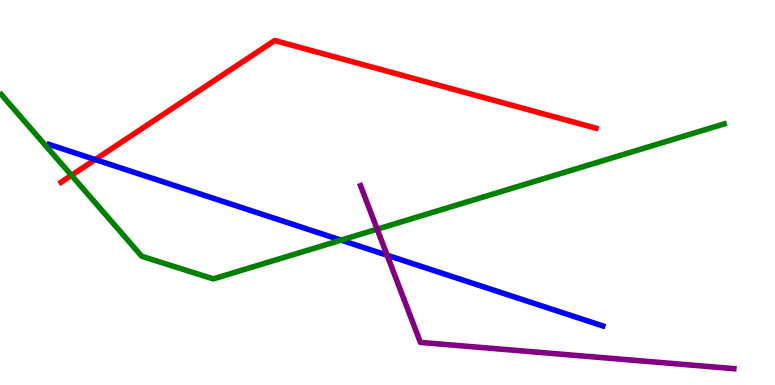[{'lines': ['blue', 'red'], 'intersections': [{'x': 1.23, 'y': 5.86}]}, {'lines': ['green', 'red'], 'intersections': [{'x': 0.922, 'y': 5.45}]}, {'lines': ['purple', 'red'], 'intersections': []}, {'lines': ['blue', 'green'], 'intersections': [{'x': 4.4, 'y': 3.76}]}, {'lines': ['blue', 'purple'], 'intersections': [{'x': 5.0, 'y': 3.37}]}, {'lines': ['green', 'purple'], 'intersections': [{'x': 4.87, 'y': 4.05}]}]